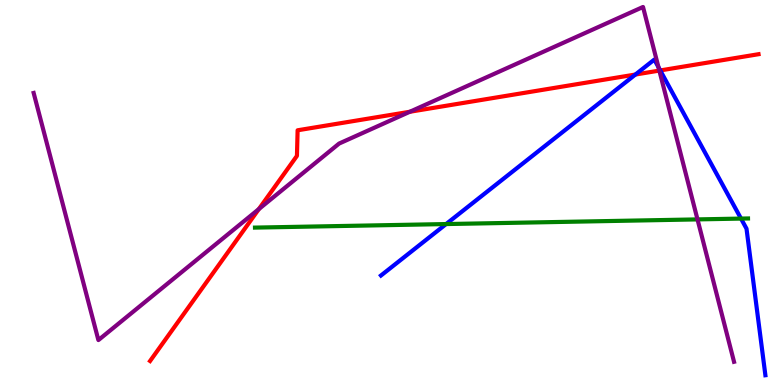[{'lines': ['blue', 'red'], 'intersections': [{'x': 8.2, 'y': 8.06}, {'x': 8.52, 'y': 8.17}]}, {'lines': ['green', 'red'], 'intersections': []}, {'lines': ['purple', 'red'], 'intersections': [{'x': 3.34, 'y': 4.57}, {'x': 5.29, 'y': 7.1}, {'x': 8.51, 'y': 8.17}]}, {'lines': ['blue', 'green'], 'intersections': [{'x': 5.76, 'y': 4.18}, {'x': 9.56, 'y': 4.32}]}, {'lines': ['blue', 'purple'], 'intersections': [{'x': 8.5, 'y': 8.26}]}, {'lines': ['green', 'purple'], 'intersections': [{'x': 9.0, 'y': 4.3}]}]